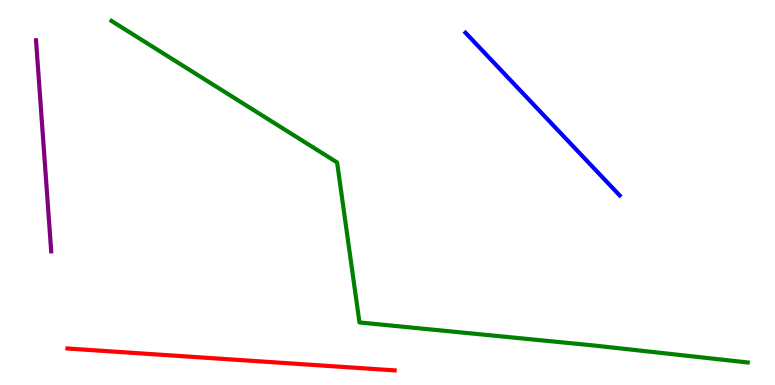[{'lines': ['blue', 'red'], 'intersections': []}, {'lines': ['green', 'red'], 'intersections': []}, {'lines': ['purple', 'red'], 'intersections': []}, {'lines': ['blue', 'green'], 'intersections': []}, {'lines': ['blue', 'purple'], 'intersections': []}, {'lines': ['green', 'purple'], 'intersections': []}]